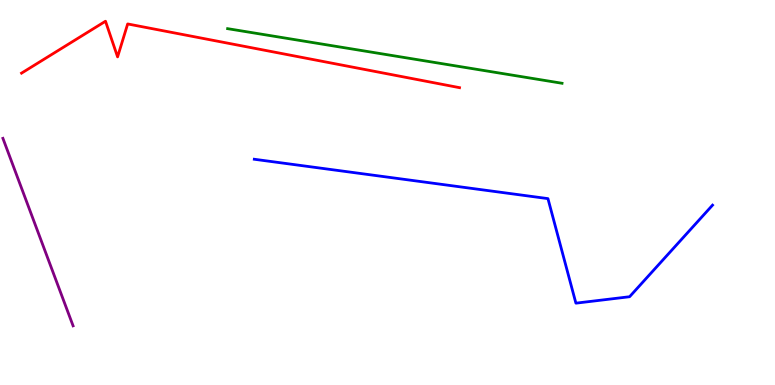[{'lines': ['blue', 'red'], 'intersections': []}, {'lines': ['green', 'red'], 'intersections': []}, {'lines': ['purple', 'red'], 'intersections': []}, {'lines': ['blue', 'green'], 'intersections': []}, {'lines': ['blue', 'purple'], 'intersections': []}, {'lines': ['green', 'purple'], 'intersections': []}]